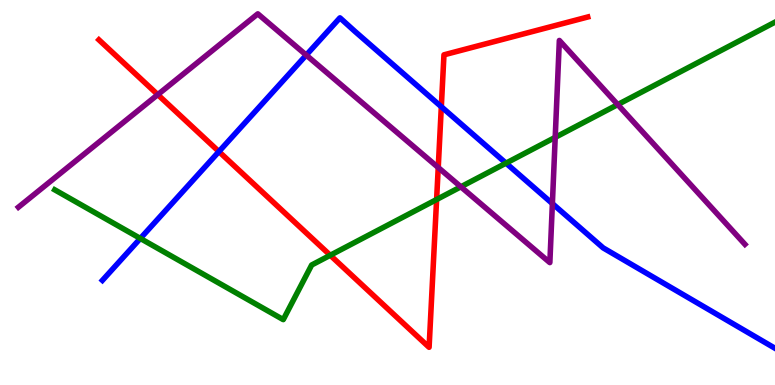[{'lines': ['blue', 'red'], 'intersections': [{'x': 2.82, 'y': 6.06}, {'x': 5.69, 'y': 7.23}]}, {'lines': ['green', 'red'], 'intersections': [{'x': 4.26, 'y': 3.37}, {'x': 5.63, 'y': 4.82}]}, {'lines': ['purple', 'red'], 'intersections': [{'x': 2.04, 'y': 7.54}, {'x': 5.65, 'y': 5.65}]}, {'lines': ['blue', 'green'], 'intersections': [{'x': 1.81, 'y': 3.81}, {'x': 6.53, 'y': 5.76}]}, {'lines': ['blue', 'purple'], 'intersections': [{'x': 3.95, 'y': 8.57}, {'x': 7.13, 'y': 4.71}]}, {'lines': ['green', 'purple'], 'intersections': [{'x': 5.95, 'y': 5.15}, {'x': 7.16, 'y': 6.43}, {'x': 7.97, 'y': 7.28}]}]